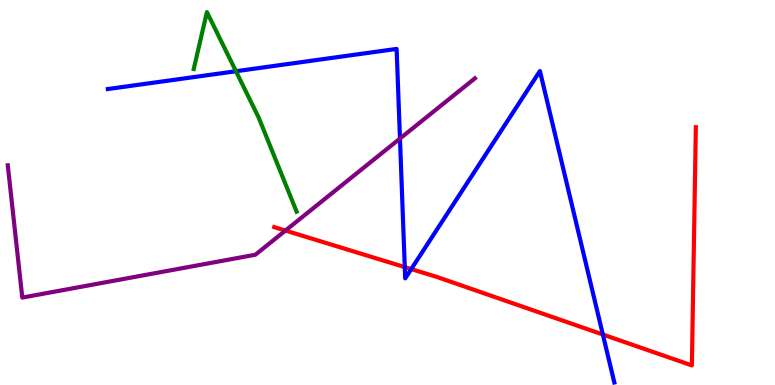[{'lines': ['blue', 'red'], 'intersections': [{'x': 5.22, 'y': 3.06}, {'x': 5.31, 'y': 3.01}, {'x': 7.78, 'y': 1.31}]}, {'lines': ['green', 'red'], 'intersections': []}, {'lines': ['purple', 'red'], 'intersections': [{'x': 3.68, 'y': 4.01}]}, {'lines': ['blue', 'green'], 'intersections': [{'x': 3.04, 'y': 8.15}]}, {'lines': ['blue', 'purple'], 'intersections': [{'x': 5.16, 'y': 6.4}]}, {'lines': ['green', 'purple'], 'intersections': []}]